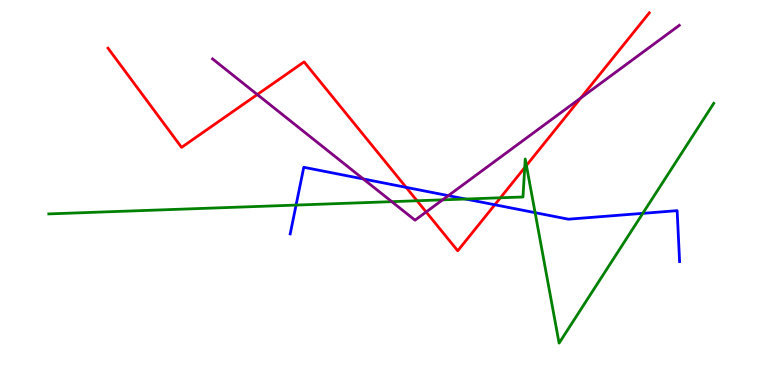[{'lines': ['blue', 'red'], 'intersections': [{'x': 5.24, 'y': 5.13}, {'x': 6.38, 'y': 4.68}]}, {'lines': ['green', 'red'], 'intersections': [{'x': 5.38, 'y': 4.79}, {'x': 6.46, 'y': 4.86}, {'x': 6.77, 'y': 5.65}, {'x': 6.79, 'y': 5.7}]}, {'lines': ['purple', 'red'], 'intersections': [{'x': 3.32, 'y': 7.54}, {'x': 5.5, 'y': 4.49}, {'x': 7.49, 'y': 7.45}]}, {'lines': ['blue', 'green'], 'intersections': [{'x': 3.82, 'y': 4.67}, {'x': 6.01, 'y': 4.83}, {'x': 6.9, 'y': 4.48}, {'x': 8.29, 'y': 4.46}]}, {'lines': ['blue', 'purple'], 'intersections': [{'x': 4.69, 'y': 5.35}, {'x': 5.78, 'y': 4.92}]}, {'lines': ['green', 'purple'], 'intersections': [{'x': 5.06, 'y': 4.76}, {'x': 5.71, 'y': 4.81}]}]